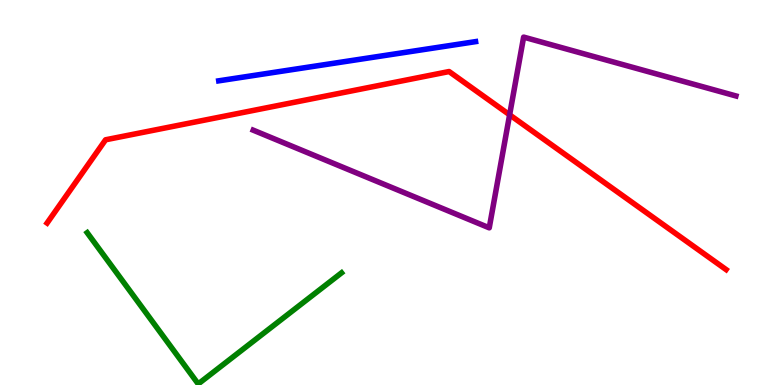[{'lines': ['blue', 'red'], 'intersections': []}, {'lines': ['green', 'red'], 'intersections': []}, {'lines': ['purple', 'red'], 'intersections': [{'x': 6.58, 'y': 7.02}]}, {'lines': ['blue', 'green'], 'intersections': []}, {'lines': ['blue', 'purple'], 'intersections': []}, {'lines': ['green', 'purple'], 'intersections': []}]